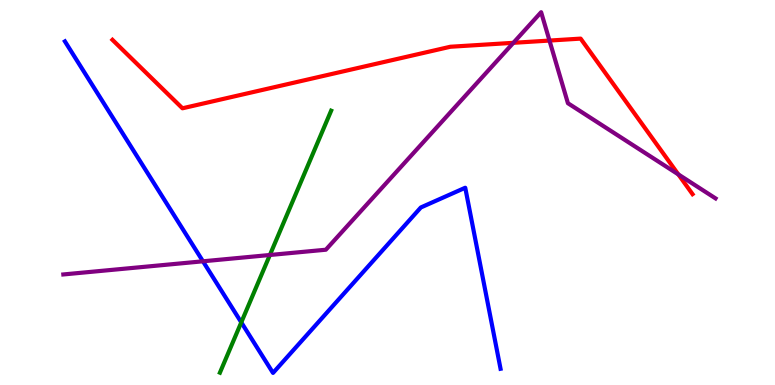[{'lines': ['blue', 'red'], 'intersections': []}, {'lines': ['green', 'red'], 'intersections': []}, {'lines': ['purple', 'red'], 'intersections': [{'x': 6.62, 'y': 8.89}, {'x': 7.09, 'y': 8.95}, {'x': 8.75, 'y': 5.47}]}, {'lines': ['blue', 'green'], 'intersections': [{'x': 3.11, 'y': 1.63}]}, {'lines': ['blue', 'purple'], 'intersections': [{'x': 2.62, 'y': 3.21}]}, {'lines': ['green', 'purple'], 'intersections': [{'x': 3.48, 'y': 3.38}]}]